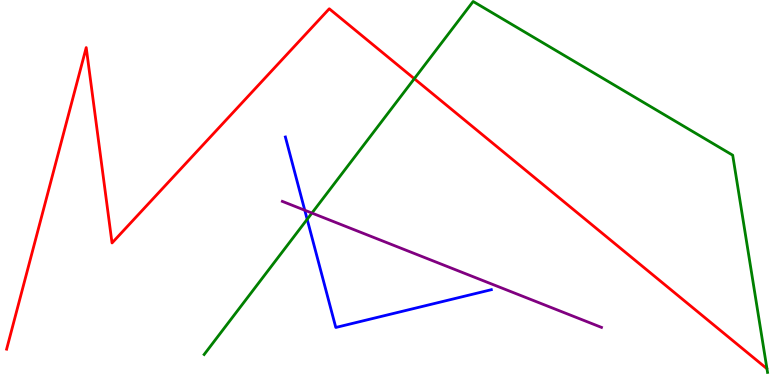[{'lines': ['blue', 'red'], 'intersections': []}, {'lines': ['green', 'red'], 'intersections': [{'x': 5.35, 'y': 7.96}]}, {'lines': ['purple', 'red'], 'intersections': []}, {'lines': ['blue', 'green'], 'intersections': [{'x': 3.96, 'y': 4.3}]}, {'lines': ['blue', 'purple'], 'intersections': [{'x': 3.93, 'y': 4.54}]}, {'lines': ['green', 'purple'], 'intersections': [{'x': 4.02, 'y': 4.47}]}]